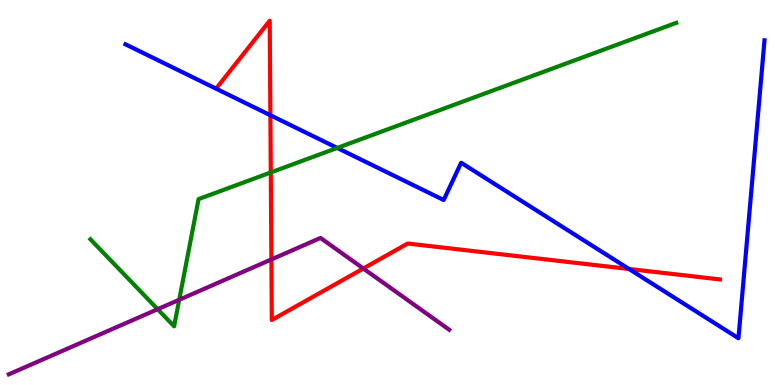[{'lines': ['blue', 'red'], 'intersections': [{'x': 3.49, 'y': 7.01}, {'x': 8.12, 'y': 3.01}]}, {'lines': ['green', 'red'], 'intersections': [{'x': 3.49, 'y': 5.52}]}, {'lines': ['purple', 'red'], 'intersections': [{'x': 3.5, 'y': 3.26}, {'x': 4.69, 'y': 3.03}]}, {'lines': ['blue', 'green'], 'intersections': [{'x': 4.35, 'y': 6.16}]}, {'lines': ['blue', 'purple'], 'intersections': []}, {'lines': ['green', 'purple'], 'intersections': [{'x': 2.03, 'y': 1.97}, {'x': 2.31, 'y': 2.21}]}]